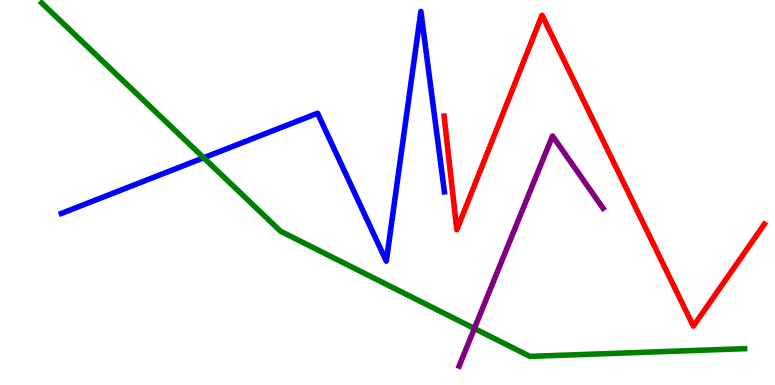[{'lines': ['blue', 'red'], 'intersections': []}, {'lines': ['green', 'red'], 'intersections': []}, {'lines': ['purple', 'red'], 'intersections': []}, {'lines': ['blue', 'green'], 'intersections': [{'x': 2.63, 'y': 5.9}]}, {'lines': ['blue', 'purple'], 'intersections': []}, {'lines': ['green', 'purple'], 'intersections': [{'x': 6.12, 'y': 1.47}]}]